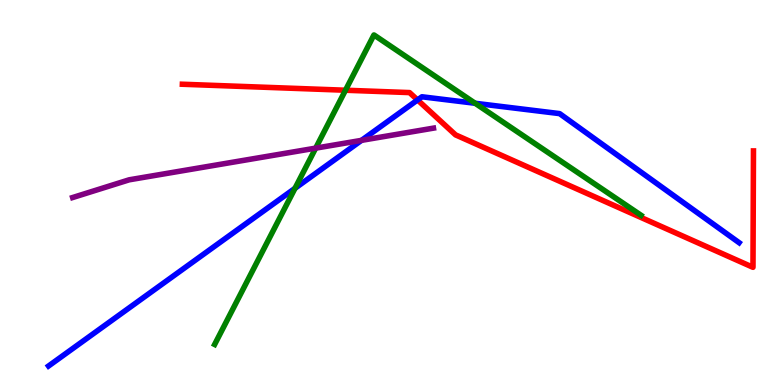[{'lines': ['blue', 'red'], 'intersections': [{'x': 5.39, 'y': 7.4}]}, {'lines': ['green', 'red'], 'intersections': [{'x': 4.46, 'y': 7.66}]}, {'lines': ['purple', 'red'], 'intersections': []}, {'lines': ['blue', 'green'], 'intersections': [{'x': 3.81, 'y': 5.11}, {'x': 6.13, 'y': 7.32}]}, {'lines': ['blue', 'purple'], 'intersections': [{'x': 4.66, 'y': 6.35}]}, {'lines': ['green', 'purple'], 'intersections': [{'x': 4.07, 'y': 6.15}]}]